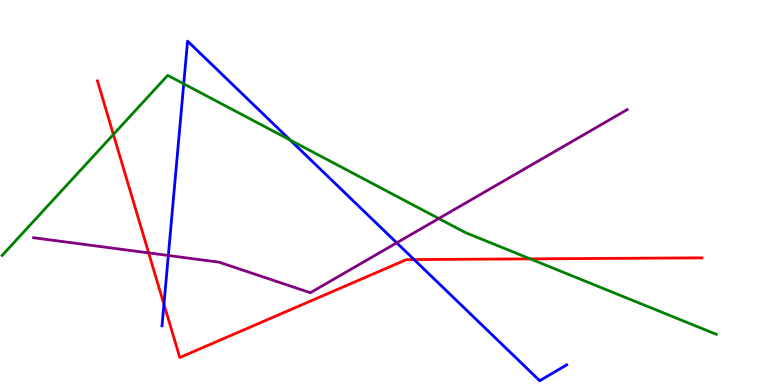[{'lines': ['blue', 'red'], 'intersections': [{'x': 2.12, 'y': 2.1}, {'x': 5.34, 'y': 3.26}]}, {'lines': ['green', 'red'], 'intersections': [{'x': 1.46, 'y': 6.51}, {'x': 6.84, 'y': 3.28}]}, {'lines': ['purple', 'red'], 'intersections': [{'x': 1.92, 'y': 3.43}]}, {'lines': ['blue', 'green'], 'intersections': [{'x': 2.37, 'y': 7.82}, {'x': 3.74, 'y': 6.36}]}, {'lines': ['blue', 'purple'], 'intersections': [{'x': 2.17, 'y': 3.36}, {'x': 5.12, 'y': 3.69}]}, {'lines': ['green', 'purple'], 'intersections': [{'x': 5.66, 'y': 4.32}]}]